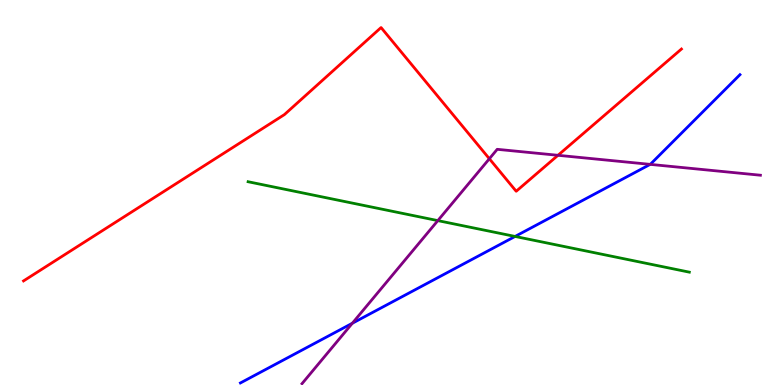[{'lines': ['blue', 'red'], 'intersections': []}, {'lines': ['green', 'red'], 'intersections': []}, {'lines': ['purple', 'red'], 'intersections': [{'x': 6.31, 'y': 5.88}, {'x': 7.2, 'y': 5.97}]}, {'lines': ['blue', 'green'], 'intersections': [{'x': 6.65, 'y': 3.86}]}, {'lines': ['blue', 'purple'], 'intersections': [{'x': 4.55, 'y': 1.6}, {'x': 8.39, 'y': 5.73}]}, {'lines': ['green', 'purple'], 'intersections': [{'x': 5.65, 'y': 4.27}]}]